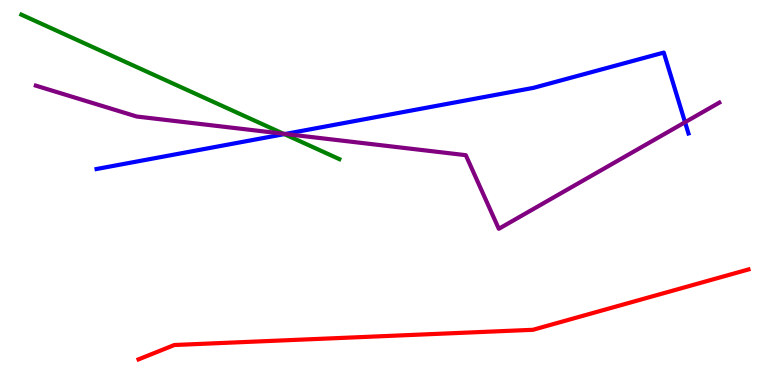[{'lines': ['blue', 'red'], 'intersections': []}, {'lines': ['green', 'red'], 'intersections': []}, {'lines': ['purple', 'red'], 'intersections': []}, {'lines': ['blue', 'green'], 'intersections': [{'x': 3.67, 'y': 6.52}]}, {'lines': ['blue', 'purple'], 'intersections': [{'x': 3.68, 'y': 6.52}, {'x': 8.84, 'y': 6.83}]}, {'lines': ['green', 'purple'], 'intersections': [{'x': 3.66, 'y': 6.53}]}]